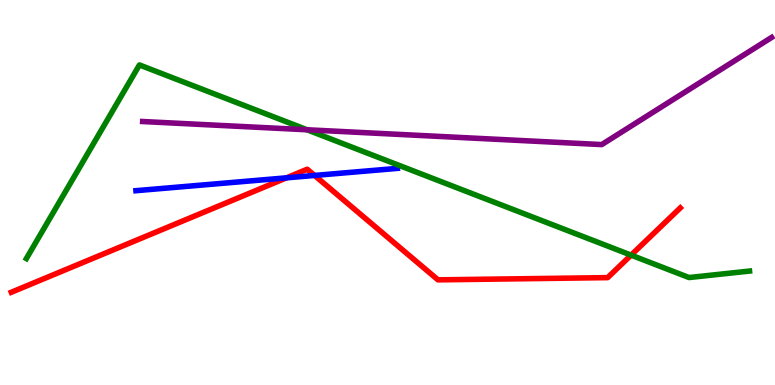[{'lines': ['blue', 'red'], 'intersections': [{'x': 3.7, 'y': 5.38}, {'x': 4.06, 'y': 5.44}]}, {'lines': ['green', 'red'], 'intersections': [{'x': 8.14, 'y': 3.37}]}, {'lines': ['purple', 'red'], 'intersections': []}, {'lines': ['blue', 'green'], 'intersections': []}, {'lines': ['blue', 'purple'], 'intersections': []}, {'lines': ['green', 'purple'], 'intersections': [{'x': 3.96, 'y': 6.63}]}]